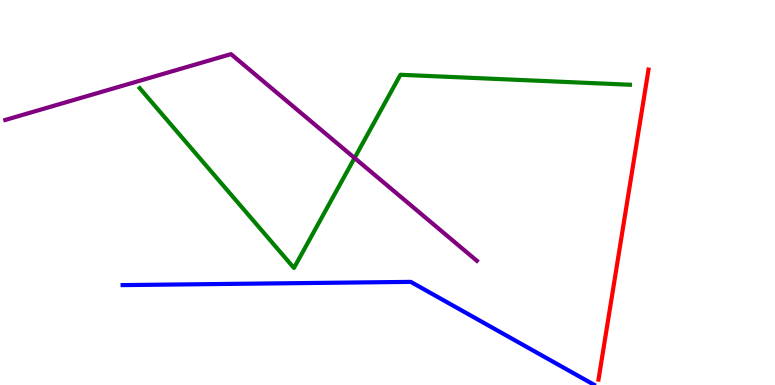[{'lines': ['blue', 'red'], 'intersections': []}, {'lines': ['green', 'red'], 'intersections': []}, {'lines': ['purple', 'red'], 'intersections': []}, {'lines': ['blue', 'green'], 'intersections': []}, {'lines': ['blue', 'purple'], 'intersections': []}, {'lines': ['green', 'purple'], 'intersections': [{'x': 4.58, 'y': 5.9}]}]